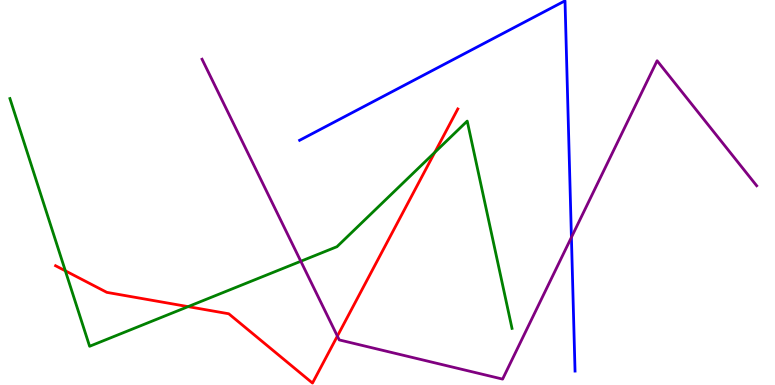[{'lines': ['blue', 'red'], 'intersections': []}, {'lines': ['green', 'red'], 'intersections': [{'x': 0.843, 'y': 2.97}, {'x': 2.43, 'y': 2.04}, {'x': 5.61, 'y': 6.04}]}, {'lines': ['purple', 'red'], 'intersections': [{'x': 4.35, 'y': 1.27}]}, {'lines': ['blue', 'green'], 'intersections': []}, {'lines': ['blue', 'purple'], 'intersections': [{'x': 7.37, 'y': 3.84}]}, {'lines': ['green', 'purple'], 'intersections': [{'x': 3.88, 'y': 3.21}]}]